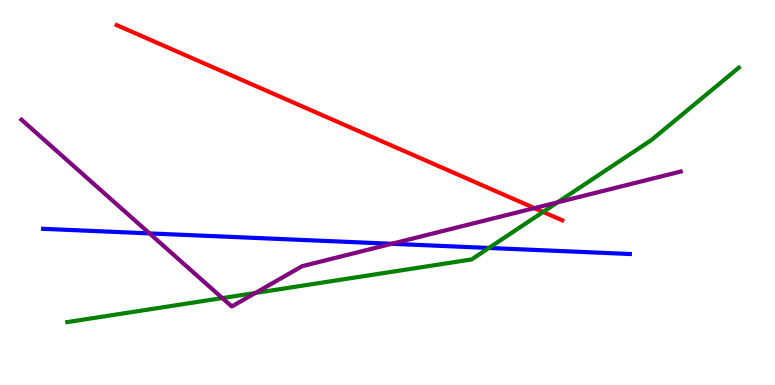[{'lines': ['blue', 'red'], 'intersections': []}, {'lines': ['green', 'red'], 'intersections': [{'x': 7.01, 'y': 4.5}]}, {'lines': ['purple', 'red'], 'intersections': [{'x': 6.9, 'y': 4.59}]}, {'lines': ['blue', 'green'], 'intersections': [{'x': 6.31, 'y': 3.56}]}, {'lines': ['blue', 'purple'], 'intersections': [{'x': 1.93, 'y': 3.94}, {'x': 5.05, 'y': 3.67}]}, {'lines': ['green', 'purple'], 'intersections': [{'x': 2.87, 'y': 2.26}, {'x': 3.3, 'y': 2.39}, {'x': 7.2, 'y': 4.75}]}]